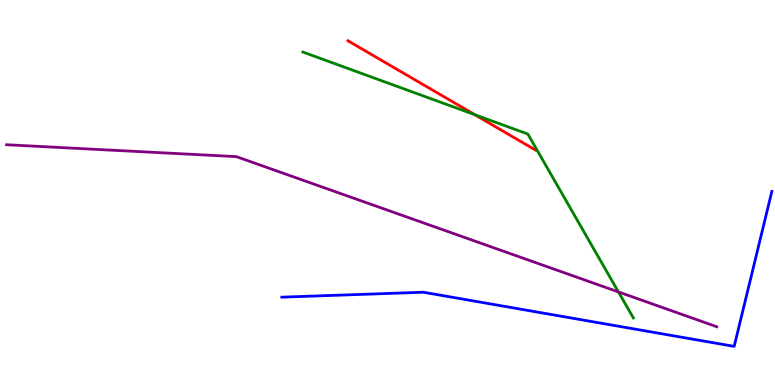[{'lines': ['blue', 'red'], 'intersections': []}, {'lines': ['green', 'red'], 'intersections': [{'x': 6.13, 'y': 7.02}]}, {'lines': ['purple', 'red'], 'intersections': []}, {'lines': ['blue', 'green'], 'intersections': []}, {'lines': ['blue', 'purple'], 'intersections': []}, {'lines': ['green', 'purple'], 'intersections': [{'x': 7.98, 'y': 2.42}]}]